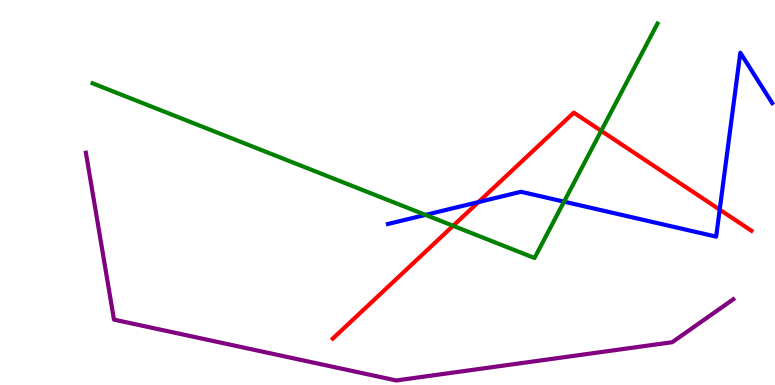[{'lines': ['blue', 'red'], 'intersections': [{'x': 6.17, 'y': 4.75}, {'x': 9.29, 'y': 4.55}]}, {'lines': ['green', 'red'], 'intersections': [{'x': 5.85, 'y': 4.13}, {'x': 7.76, 'y': 6.6}]}, {'lines': ['purple', 'red'], 'intersections': []}, {'lines': ['blue', 'green'], 'intersections': [{'x': 5.49, 'y': 4.42}, {'x': 7.28, 'y': 4.76}]}, {'lines': ['blue', 'purple'], 'intersections': []}, {'lines': ['green', 'purple'], 'intersections': []}]